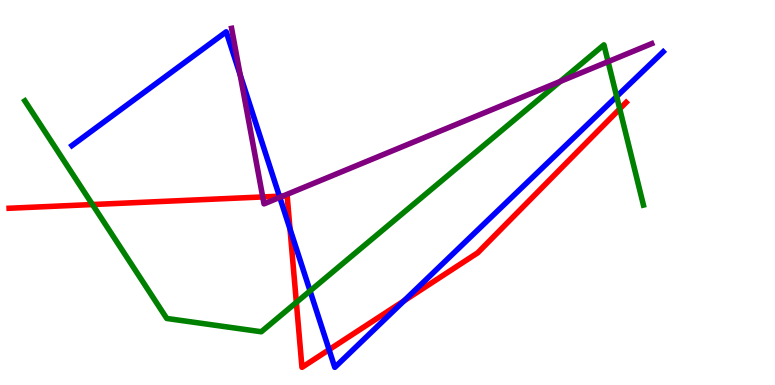[{'lines': ['blue', 'red'], 'intersections': [{'x': 3.61, 'y': 4.9}, {'x': 3.74, 'y': 4.05}, {'x': 4.25, 'y': 0.918}, {'x': 5.21, 'y': 2.19}]}, {'lines': ['green', 'red'], 'intersections': [{'x': 1.19, 'y': 4.69}, {'x': 3.82, 'y': 2.15}, {'x': 8.0, 'y': 7.17}]}, {'lines': ['purple', 'red'], 'intersections': [{'x': 3.39, 'y': 4.88}, {'x': 3.65, 'y': 4.91}]}, {'lines': ['blue', 'green'], 'intersections': [{'x': 4.0, 'y': 2.44}, {'x': 7.96, 'y': 7.49}]}, {'lines': ['blue', 'purple'], 'intersections': [{'x': 3.1, 'y': 8.05}, {'x': 3.61, 'y': 4.87}]}, {'lines': ['green', 'purple'], 'intersections': [{'x': 7.23, 'y': 7.88}, {'x': 7.85, 'y': 8.4}]}]